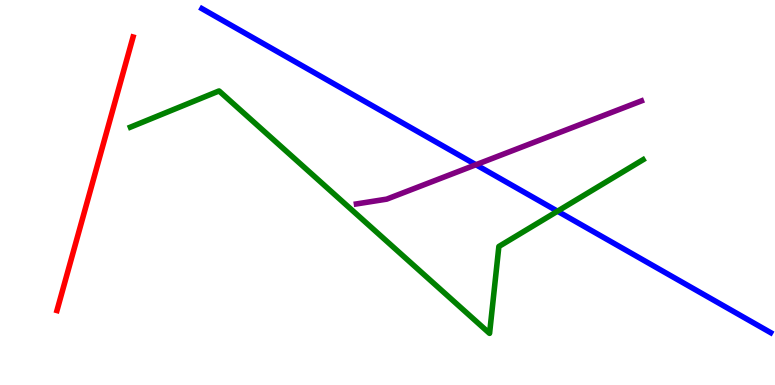[{'lines': ['blue', 'red'], 'intersections': []}, {'lines': ['green', 'red'], 'intersections': []}, {'lines': ['purple', 'red'], 'intersections': []}, {'lines': ['blue', 'green'], 'intersections': [{'x': 7.19, 'y': 4.51}]}, {'lines': ['blue', 'purple'], 'intersections': [{'x': 6.14, 'y': 5.72}]}, {'lines': ['green', 'purple'], 'intersections': []}]